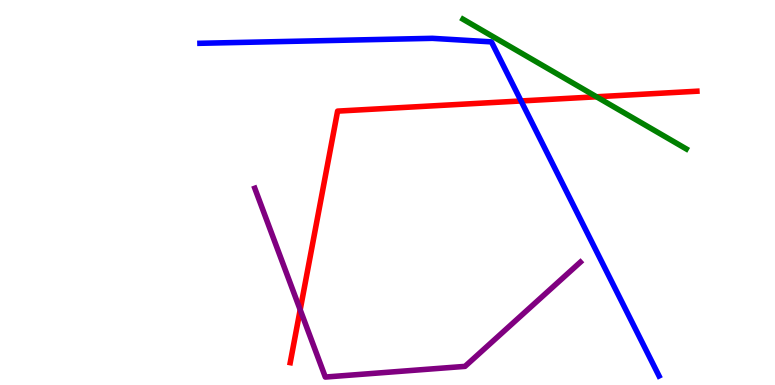[{'lines': ['blue', 'red'], 'intersections': [{'x': 6.72, 'y': 7.38}]}, {'lines': ['green', 'red'], 'intersections': [{'x': 7.7, 'y': 7.49}]}, {'lines': ['purple', 'red'], 'intersections': [{'x': 3.87, 'y': 1.95}]}, {'lines': ['blue', 'green'], 'intersections': []}, {'lines': ['blue', 'purple'], 'intersections': []}, {'lines': ['green', 'purple'], 'intersections': []}]